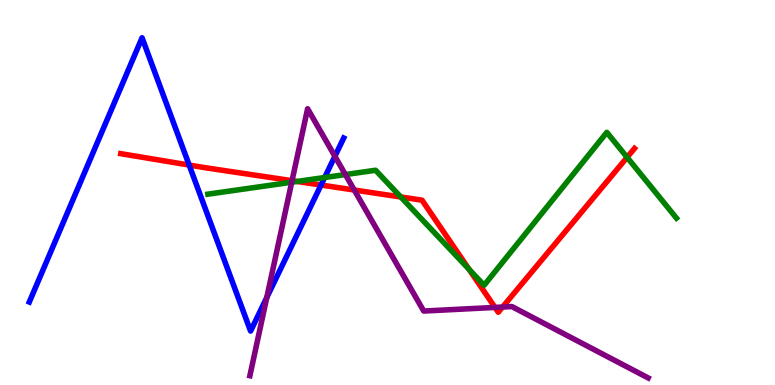[{'lines': ['blue', 'red'], 'intersections': [{'x': 2.44, 'y': 5.71}, {'x': 4.14, 'y': 5.19}]}, {'lines': ['green', 'red'], 'intersections': [{'x': 3.83, 'y': 5.29}, {'x': 5.17, 'y': 4.88}, {'x': 6.05, 'y': 3.0}, {'x': 8.09, 'y': 5.91}]}, {'lines': ['purple', 'red'], 'intersections': [{'x': 3.77, 'y': 5.31}, {'x': 4.57, 'y': 5.06}, {'x': 6.39, 'y': 2.02}, {'x': 6.48, 'y': 2.03}]}, {'lines': ['blue', 'green'], 'intersections': [{'x': 4.19, 'y': 5.39}]}, {'lines': ['blue', 'purple'], 'intersections': [{'x': 3.44, 'y': 2.27}, {'x': 4.32, 'y': 5.94}]}, {'lines': ['green', 'purple'], 'intersections': [{'x': 3.76, 'y': 5.27}, {'x': 4.46, 'y': 5.47}]}]